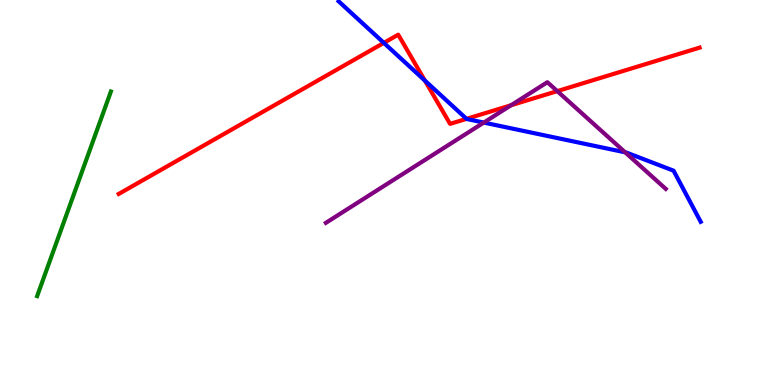[{'lines': ['blue', 'red'], 'intersections': [{'x': 4.95, 'y': 8.89}, {'x': 5.48, 'y': 7.91}, {'x': 6.02, 'y': 6.91}]}, {'lines': ['green', 'red'], 'intersections': []}, {'lines': ['purple', 'red'], 'intersections': [{'x': 6.59, 'y': 7.27}, {'x': 7.19, 'y': 7.63}]}, {'lines': ['blue', 'green'], 'intersections': []}, {'lines': ['blue', 'purple'], 'intersections': [{'x': 6.24, 'y': 6.82}, {'x': 8.07, 'y': 6.04}]}, {'lines': ['green', 'purple'], 'intersections': []}]